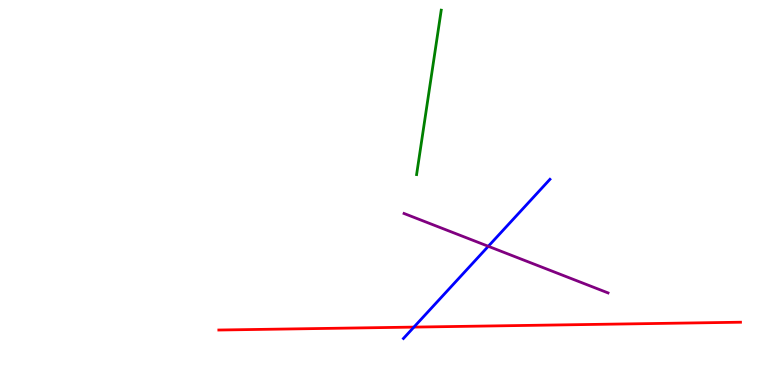[{'lines': ['blue', 'red'], 'intersections': [{'x': 5.34, 'y': 1.5}]}, {'lines': ['green', 'red'], 'intersections': []}, {'lines': ['purple', 'red'], 'intersections': []}, {'lines': ['blue', 'green'], 'intersections': []}, {'lines': ['blue', 'purple'], 'intersections': [{'x': 6.3, 'y': 3.6}]}, {'lines': ['green', 'purple'], 'intersections': []}]